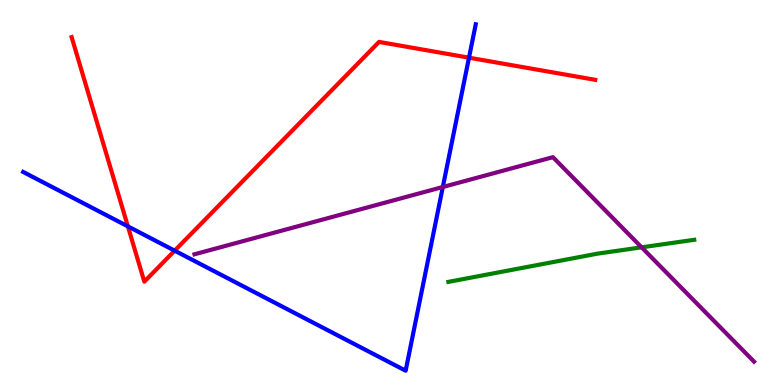[{'lines': ['blue', 'red'], 'intersections': [{'x': 1.65, 'y': 4.12}, {'x': 2.25, 'y': 3.49}, {'x': 6.05, 'y': 8.5}]}, {'lines': ['green', 'red'], 'intersections': []}, {'lines': ['purple', 'red'], 'intersections': []}, {'lines': ['blue', 'green'], 'intersections': []}, {'lines': ['blue', 'purple'], 'intersections': [{'x': 5.71, 'y': 5.14}]}, {'lines': ['green', 'purple'], 'intersections': [{'x': 8.28, 'y': 3.58}]}]